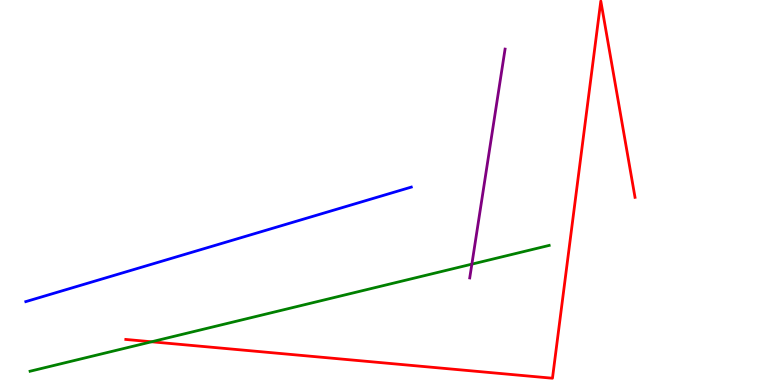[{'lines': ['blue', 'red'], 'intersections': []}, {'lines': ['green', 'red'], 'intersections': [{'x': 1.96, 'y': 1.12}]}, {'lines': ['purple', 'red'], 'intersections': []}, {'lines': ['blue', 'green'], 'intersections': []}, {'lines': ['blue', 'purple'], 'intersections': []}, {'lines': ['green', 'purple'], 'intersections': [{'x': 6.09, 'y': 3.14}]}]